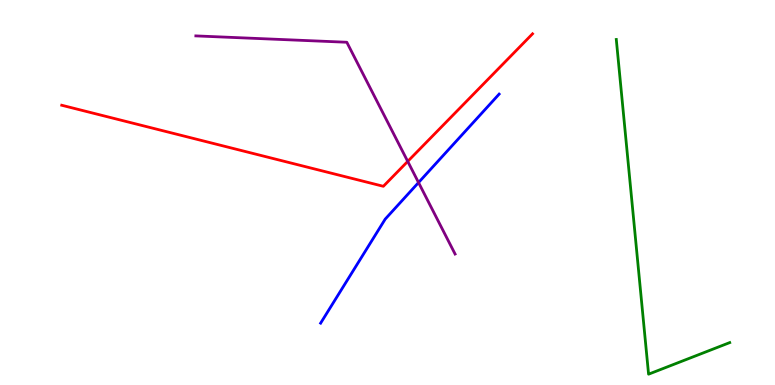[{'lines': ['blue', 'red'], 'intersections': []}, {'lines': ['green', 'red'], 'intersections': []}, {'lines': ['purple', 'red'], 'intersections': [{'x': 5.26, 'y': 5.81}]}, {'lines': ['blue', 'green'], 'intersections': []}, {'lines': ['blue', 'purple'], 'intersections': [{'x': 5.4, 'y': 5.26}]}, {'lines': ['green', 'purple'], 'intersections': []}]